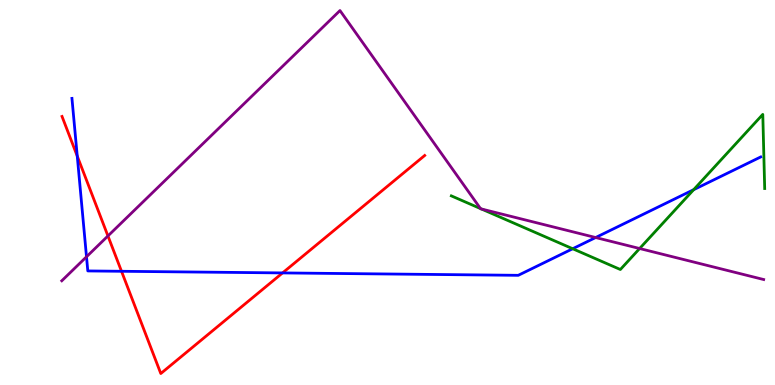[{'lines': ['blue', 'red'], 'intersections': [{'x': 0.997, 'y': 5.95}, {'x': 1.57, 'y': 2.95}, {'x': 3.65, 'y': 2.91}]}, {'lines': ['green', 'red'], 'intersections': []}, {'lines': ['purple', 'red'], 'intersections': [{'x': 1.39, 'y': 3.87}]}, {'lines': ['blue', 'green'], 'intersections': [{'x': 7.39, 'y': 3.54}, {'x': 8.95, 'y': 5.07}]}, {'lines': ['blue', 'purple'], 'intersections': [{'x': 1.12, 'y': 3.33}, {'x': 7.69, 'y': 3.83}]}, {'lines': ['green', 'purple'], 'intersections': [{'x': 6.2, 'y': 4.58}, {'x': 6.21, 'y': 4.57}, {'x': 8.25, 'y': 3.54}]}]